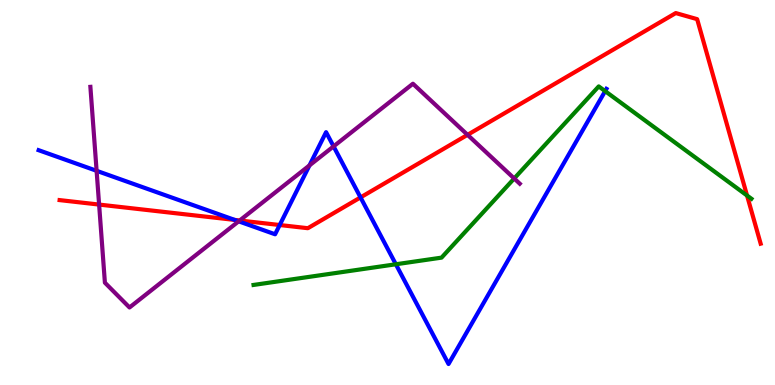[{'lines': ['blue', 'red'], 'intersections': [{'x': 3.03, 'y': 4.29}, {'x': 3.61, 'y': 4.16}, {'x': 4.65, 'y': 4.87}]}, {'lines': ['green', 'red'], 'intersections': [{'x': 9.64, 'y': 4.92}]}, {'lines': ['purple', 'red'], 'intersections': [{'x': 1.28, 'y': 4.69}, {'x': 3.09, 'y': 4.27}, {'x': 6.03, 'y': 6.5}]}, {'lines': ['blue', 'green'], 'intersections': [{'x': 5.11, 'y': 3.14}, {'x': 7.81, 'y': 7.63}]}, {'lines': ['blue', 'purple'], 'intersections': [{'x': 1.25, 'y': 5.56}, {'x': 3.08, 'y': 4.25}, {'x': 3.99, 'y': 5.7}, {'x': 4.3, 'y': 6.2}]}, {'lines': ['green', 'purple'], 'intersections': [{'x': 6.63, 'y': 5.36}]}]